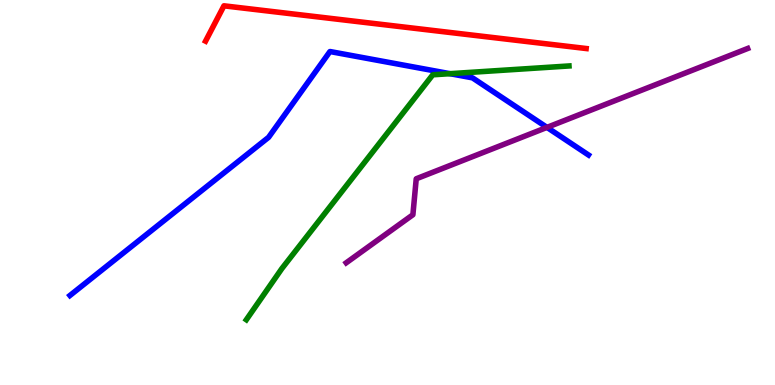[{'lines': ['blue', 'red'], 'intersections': []}, {'lines': ['green', 'red'], 'intersections': []}, {'lines': ['purple', 'red'], 'intersections': []}, {'lines': ['blue', 'green'], 'intersections': [{'x': 5.81, 'y': 8.09}]}, {'lines': ['blue', 'purple'], 'intersections': [{'x': 7.06, 'y': 6.69}]}, {'lines': ['green', 'purple'], 'intersections': []}]